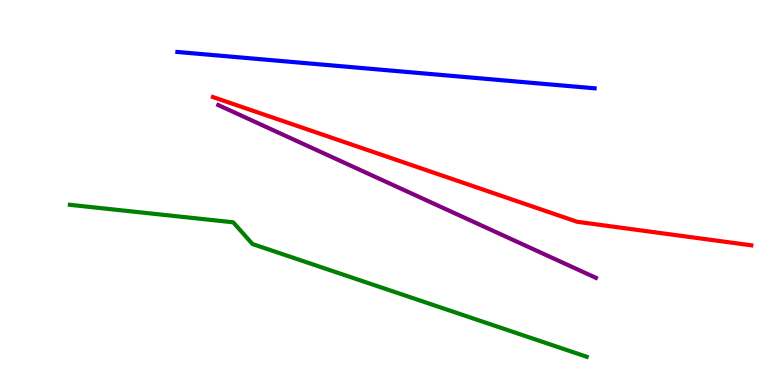[{'lines': ['blue', 'red'], 'intersections': []}, {'lines': ['green', 'red'], 'intersections': []}, {'lines': ['purple', 'red'], 'intersections': []}, {'lines': ['blue', 'green'], 'intersections': []}, {'lines': ['blue', 'purple'], 'intersections': []}, {'lines': ['green', 'purple'], 'intersections': []}]